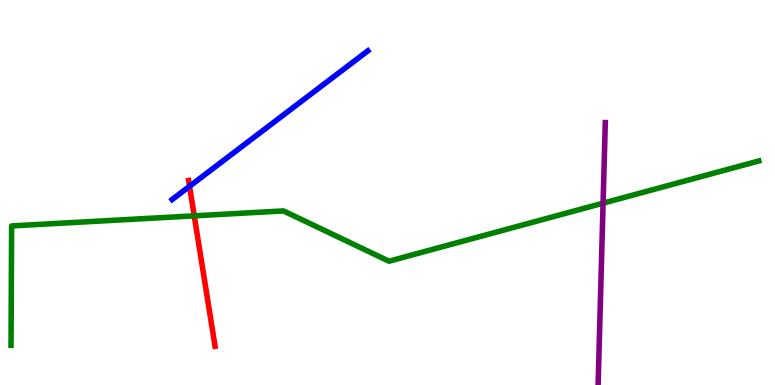[{'lines': ['blue', 'red'], 'intersections': [{'x': 2.45, 'y': 5.16}]}, {'lines': ['green', 'red'], 'intersections': [{'x': 2.51, 'y': 4.39}]}, {'lines': ['purple', 'red'], 'intersections': []}, {'lines': ['blue', 'green'], 'intersections': []}, {'lines': ['blue', 'purple'], 'intersections': []}, {'lines': ['green', 'purple'], 'intersections': [{'x': 7.78, 'y': 4.72}]}]